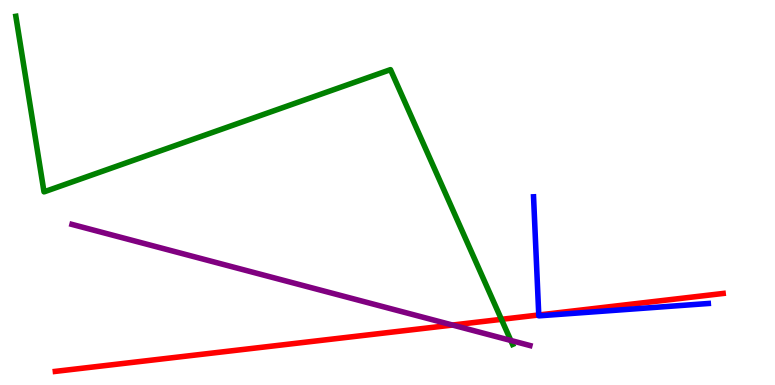[{'lines': ['blue', 'red'], 'intersections': [{'x': 6.95, 'y': 1.82}]}, {'lines': ['green', 'red'], 'intersections': [{'x': 6.47, 'y': 1.71}]}, {'lines': ['purple', 'red'], 'intersections': [{'x': 5.84, 'y': 1.56}]}, {'lines': ['blue', 'green'], 'intersections': []}, {'lines': ['blue', 'purple'], 'intersections': []}, {'lines': ['green', 'purple'], 'intersections': [{'x': 6.59, 'y': 1.16}]}]